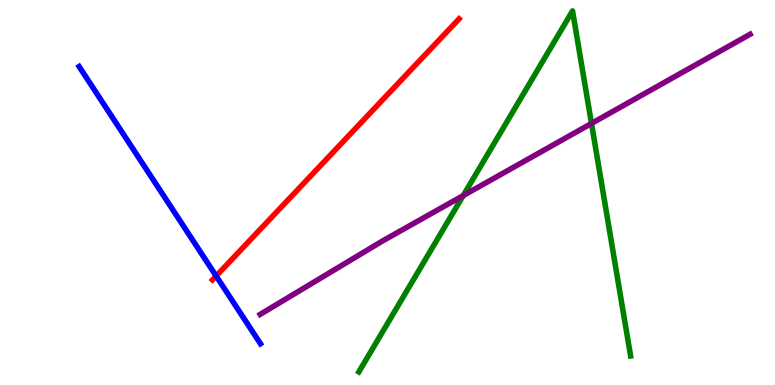[{'lines': ['blue', 'red'], 'intersections': [{'x': 2.79, 'y': 2.83}]}, {'lines': ['green', 'red'], 'intersections': []}, {'lines': ['purple', 'red'], 'intersections': []}, {'lines': ['blue', 'green'], 'intersections': []}, {'lines': ['blue', 'purple'], 'intersections': []}, {'lines': ['green', 'purple'], 'intersections': [{'x': 5.98, 'y': 4.92}, {'x': 7.63, 'y': 6.79}]}]